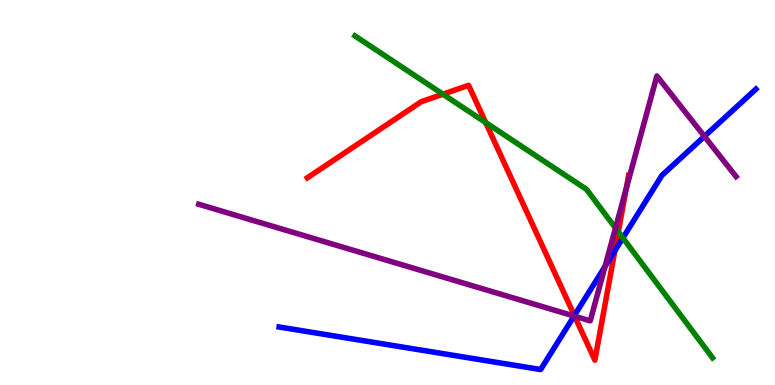[{'lines': ['blue', 'red'], 'intersections': [{'x': 7.41, 'y': 1.8}, {'x': 7.93, 'y': 3.49}]}, {'lines': ['green', 'red'], 'intersections': [{'x': 5.72, 'y': 7.55}, {'x': 6.27, 'y': 6.82}, {'x': 7.98, 'y': 3.98}]}, {'lines': ['purple', 'red'], 'intersections': [{'x': 7.42, 'y': 1.79}, {'x': 8.08, 'y': 5.09}]}, {'lines': ['blue', 'green'], 'intersections': [{'x': 8.04, 'y': 3.82}]}, {'lines': ['blue', 'purple'], 'intersections': [{'x': 7.41, 'y': 1.79}, {'x': 7.81, 'y': 3.08}, {'x': 9.09, 'y': 6.46}]}, {'lines': ['green', 'purple'], 'intersections': [{'x': 7.94, 'y': 4.08}]}]